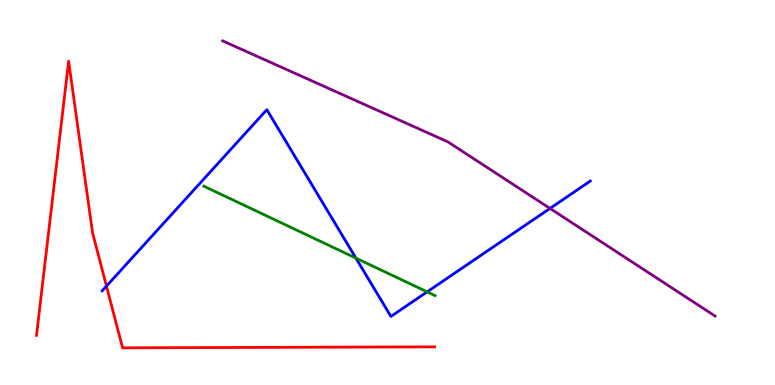[{'lines': ['blue', 'red'], 'intersections': [{'x': 1.37, 'y': 2.57}]}, {'lines': ['green', 'red'], 'intersections': []}, {'lines': ['purple', 'red'], 'intersections': []}, {'lines': ['blue', 'green'], 'intersections': [{'x': 4.59, 'y': 3.3}, {'x': 5.51, 'y': 2.42}]}, {'lines': ['blue', 'purple'], 'intersections': [{'x': 7.1, 'y': 4.59}]}, {'lines': ['green', 'purple'], 'intersections': []}]